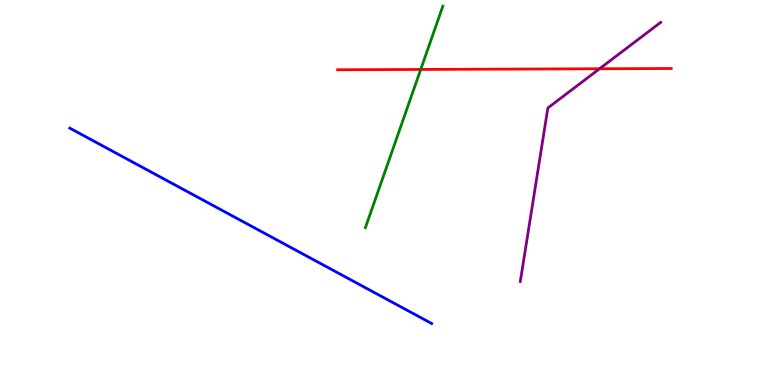[{'lines': ['blue', 'red'], 'intersections': []}, {'lines': ['green', 'red'], 'intersections': [{'x': 5.43, 'y': 8.2}]}, {'lines': ['purple', 'red'], 'intersections': [{'x': 7.74, 'y': 8.21}]}, {'lines': ['blue', 'green'], 'intersections': []}, {'lines': ['blue', 'purple'], 'intersections': []}, {'lines': ['green', 'purple'], 'intersections': []}]